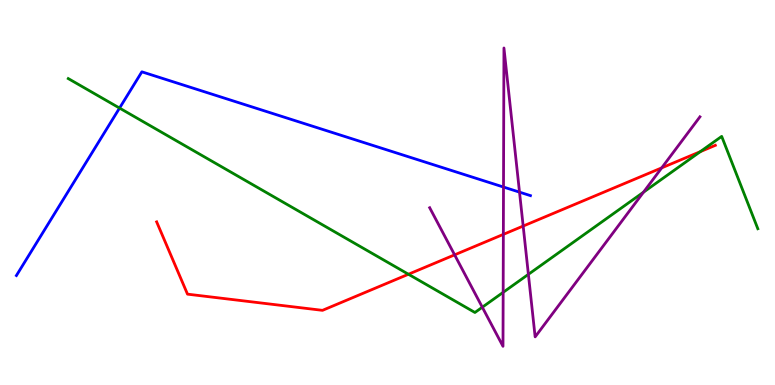[{'lines': ['blue', 'red'], 'intersections': []}, {'lines': ['green', 'red'], 'intersections': [{'x': 5.27, 'y': 2.88}, {'x': 9.04, 'y': 6.06}]}, {'lines': ['purple', 'red'], 'intersections': [{'x': 5.87, 'y': 3.38}, {'x': 6.49, 'y': 3.91}, {'x': 6.75, 'y': 4.13}, {'x': 8.54, 'y': 5.64}]}, {'lines': ['blue', 'green'], 'intersections': [{'x': 1.54, 'y': 7.19}]}, {'lines': ['blue', 'purple'], 'intersections': [{'x': 6.5, 'y': 5.14}, {'x': 6.7, 'y': 5.01}]}, {'lines': ['green', 'purple'], 'intersections': [{'x': 6.22, 'y': 2.02}, {'x': 6.49, 'y': 2.41}, {'x': 6.82, 'y': 2.87}, {'x': 8.3, 'y': 5.01}]}]